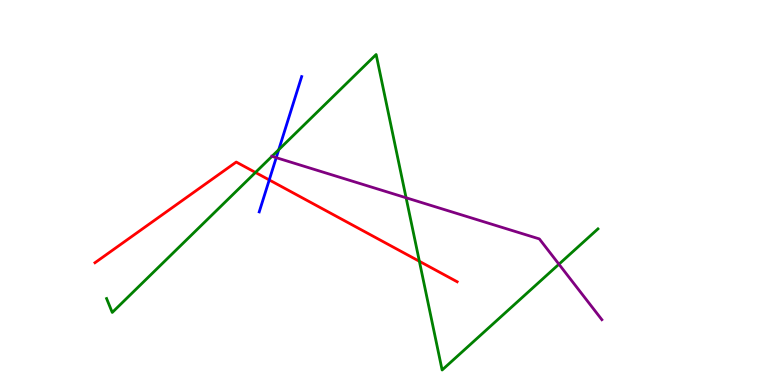[{'lines': ['blue', 'red'], 'intersections': [{'x': 3.47, 'y': 5.33}]}, {'lines': ['green', 'red'], 'intersections': [{'x': 3.3, 'y': 5.52}, {'x': 5.41, 'y': 3.21}]}, {'lines': ['purple', 'red'], 'intersections': []}, {'lines': ['blue', 'green'], 'intersections': [{'x': 3.6, 'y': 6.11}]}, {'lines': ['blue', 'purple'], 'intersections': [{'x': 3.56, 'y': 5.9}]}, {'lines': ['green', 'purple'], 'intersections': [{'x': 3.51, 'y': 5.94}, {'x': 5.24, 'y': 4.86}, {'x': 7.21, 'y': 3.14}]}]